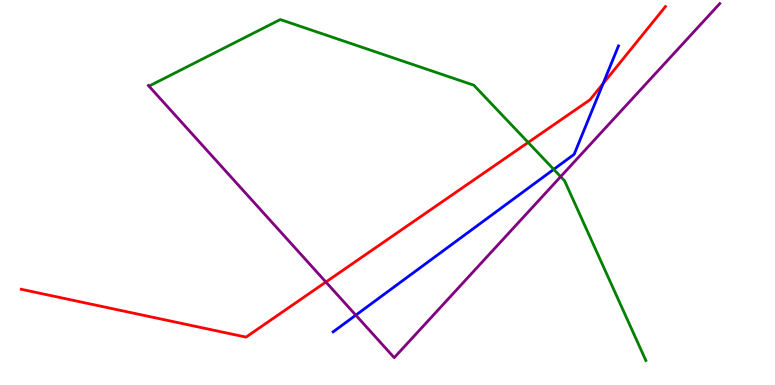[{'lines': ['blue', 'red'], 'intersections': [{'x': 7.78, 'y': 7.83}]}, {'lines': ['green', 'red'], 'intersections': [{'x': 6.82, 'y': 6.3}]}, {'lines': ['purple', 'red'], 'intersections': [{'x': 4.2, 'y': 2.67}]}, {'lines': ['blue', 'green'], 'intersections': [{'x': 7.14, 'y': 5.6}]}, {'lines': ['blue', 'purple'], 'intersections': [{'x': 4.59, 'y': 1.81}]}, {'lines': ['green', 'purple'], 'intersections': [{'x': 7.23, 'y': 5.41}]}]